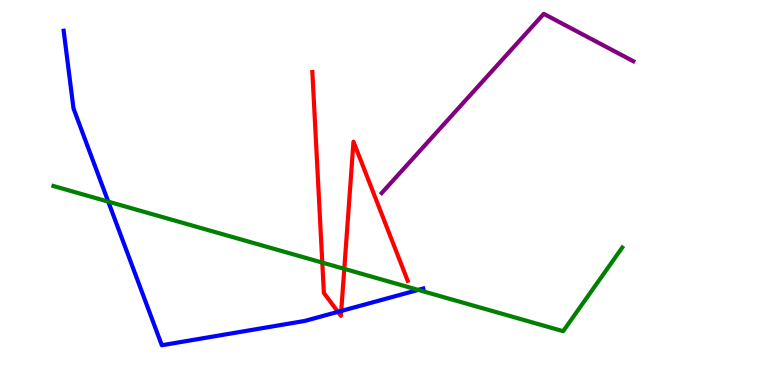[{'lines': ['blue', 'red'], 'intersections': [{'x': 4.36, 'y': 1.9}, {'x': 4.4, 'y': 1.92}]}, {'lines': ['green', 'red'], 'intersections': [{'x': 4.16, 'y': 3.18}, {'x': 4.44, 'y': 3.02}]}, {'lines': ['purple', 'red'], 'intersections': []}, {'lines': ['blue', 'green'], 'intersections': [{'x': 1.4, 'y': 4.76}, {'x': 5.4, 'y': 2.47}]}, {'lines': ['blue', 'purple'], 'intersections': []}, {'lines': ['green', 'purple'], 'intersections': []}]